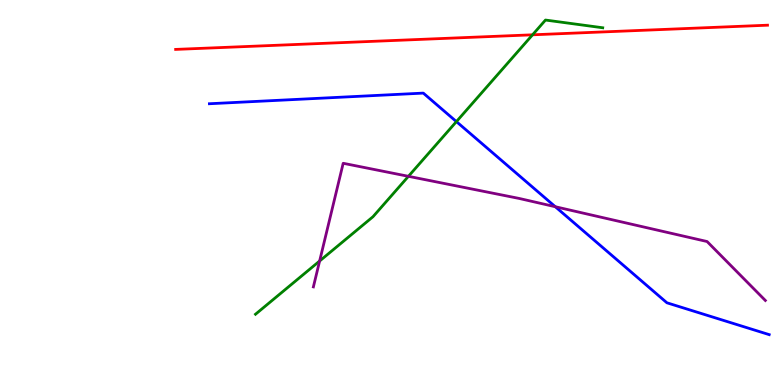[{'lines': ['blue', 'red'], 'intersections': []}, {'lines': ['green', 'red'], 'intersections': [{'x': 6.87, 'y': 9.1}]}, {'lines': ['purple', 'red'], 'intersections': []}, {'lines': ['blue', 'green'], 'intersections': [{'x': 5.89, 'y': 6.84}]}, {'lines': ['blue', 'purple'], 'intersections': [{'x': 7.17, 'y': 4.63}]}, {'lines': ['green', 'purple'], 'intersections': [{'x': 4.12, 'y': 3.22}, {'x': 5.27, 'y': 5.42}]}]